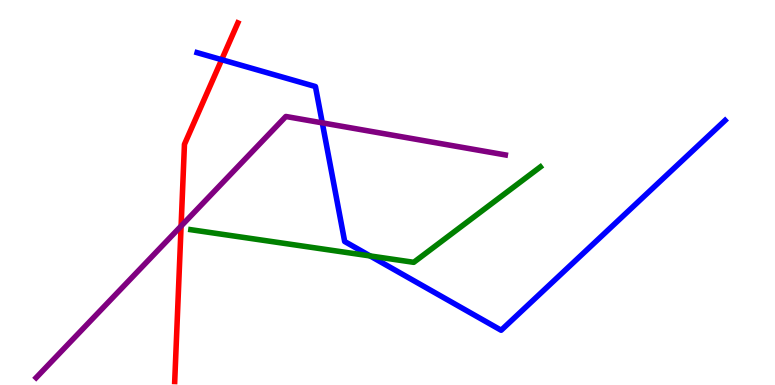[{'lines': ['blue', 'red'], 'intersections': [{'x': 2.86, 'y': 8.45}]}, {'lines': ['green', 'red'], 'intersections': []}, {'lines': ['purple', 'red'], 'intersections': [{'x': 2.34, 'y': 4.13}]}, {'lines': ['blue', 'green'], 'intersections': [{'x': 4.78, 'y': 3.35}]}, {'lines': ['blue', 'purple'], 'intersections': [{'x': 4.16, 'y': 6.81}]}, {'lines': ['green', 'purple'], 'intersections': []}]